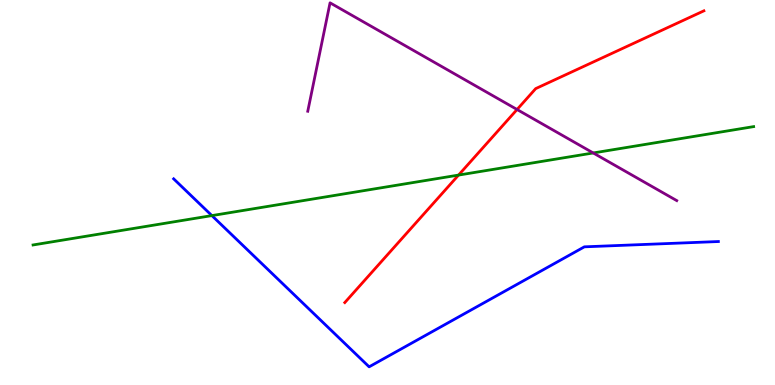[{'lines': ['blue', 'red'], 'intersections': []}, {'lines': ['green', 'red'], 'intersections': [{'x': 5.92, 'y': 5.45}]}, {'lines': ['purple', 'red'], 'intersections': [{'x': 6.67, 'y': 7.16}]}, {'lines': ['blue', 'green'], 'intersections': [{'x': 2.73, 'y': 4.4}]}, {'lines': ['blue', 'purple'], 'intersections': []}, {'lines': ['green', 'purple'], 'intersections': [{'x': 7.65, 'y': 6.03}]}]